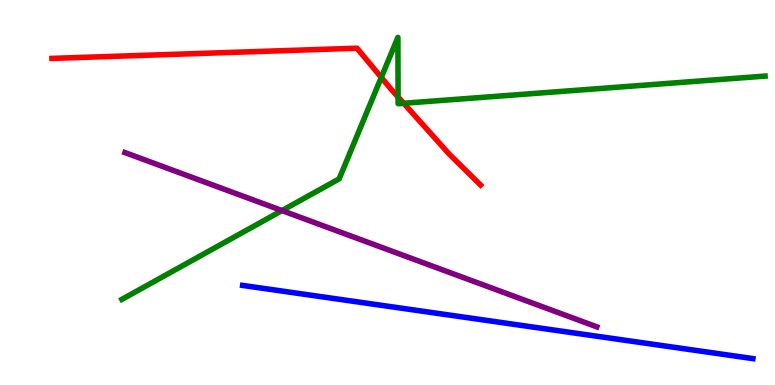[{'lines': ['blue', 'red'], 'intersections': []}, {'lines': ['green', 'red'], 'intersections': [{'x': 4.92, 'y': 7.99}, {'x': 5.14, 'y': 7.48}, {'x': 5.21, 'y': 7.32}]}, {'lines': ['purple', 'red'], 'intersections': []}, {'lines': ['blue', 'green'], 'intersections': []}, {'lines': ['blue', 'purple'], 'intersections': []}, {'lines': ['green', 'purple'], 'intersections': [{'x': 3.64, 'y': 4.53}]}]